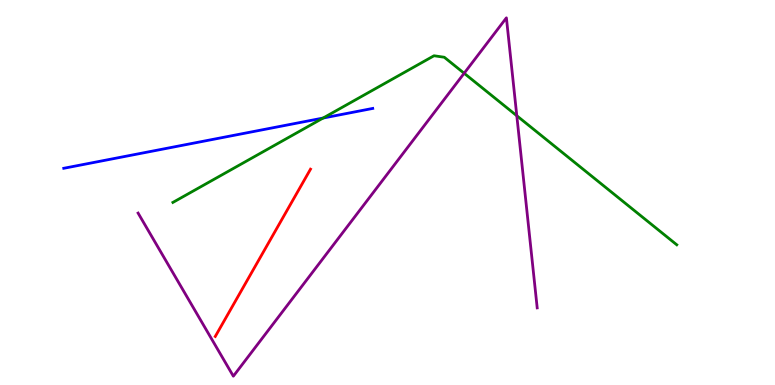[{'lines': ['blue', 'red'], 'intersections': []}, {'lines': ['green', 'red'], 'intersections': []}, {'lines': ['purple', 'red'], 'intersections': []}, {'lines': ['blue', 'green'], 'intersections': [{'x': 4.17, 'y': 6.93}]}, {'lines': ['blue', 'purple'], 'intersections': []}, {'lines': ['green', 'purple'], 'intersections': [{'x': 5.99, 'y': 8.1}, {'x': 6.67, 'y': 6.99}]}]